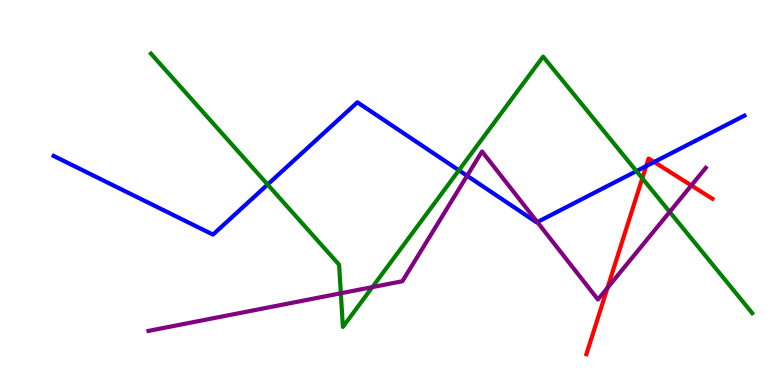[{'lines': ['blue', 'red'], 'intersections': [{'x': 8.34, 'y': 5.68}, {'x': 8.44, 'y': 5.79}]}, {'lines': ['green', 'red'], 'intersections': [{'x': 8.29, 'y': 5.37}]}, {'lines': ['purple', 'red'], 'intersections': [{'x': 7.84, 'y': 2.52}, {'x': 8.92, 'y': 5.18}]}, {'lines': ['blue', 'green'], 'intersections': [{'x': 3.45, 'y': 5.21}, {'x': 5.92, 'y': 5.58}, {'x': 8.21, 'y': 5.56}]}, {'lines': ['blue', 'purple'], 'intersections': [{'x': 6.03, 'y': 5.43}, {'x': 6.93, 'y': 4.23}]}, {'lines': ['green', 'purple'], 'intersections': [{'x': 4.4, 'y': 2.38}, {'x': 4.8, 'y': 2.54}, {'x': 8.64, 'y': 4.5}]}]